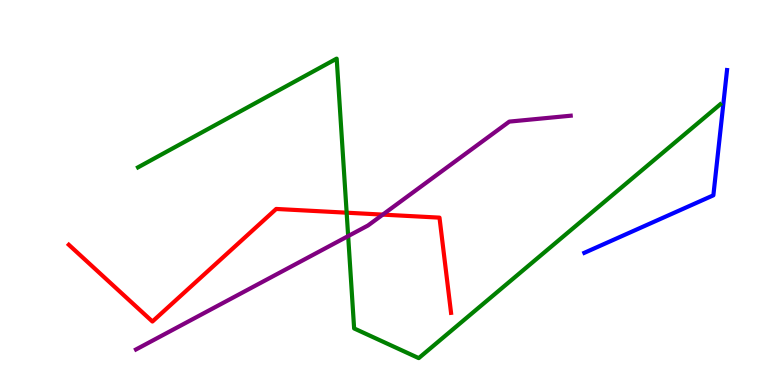[{'lines': ['blue', 'red'], 'intersections': []}, {'lines': ['green', 'red'], 'intersections': [{'x': 4.47, 'y': 4.48}]}, {'lines': ['purple', 'red'], 'intersections': [{'x': 4.94, 'y': 4.43}]}, {'lines': ['blue', 'green'], 'intersections': []}, {'lines': ['blue', 'purple'], 'intersections': []}, {'lines': ['green', 'purple'], 'intersections': [{'x': 4.49, 'y': 3.87}]}]